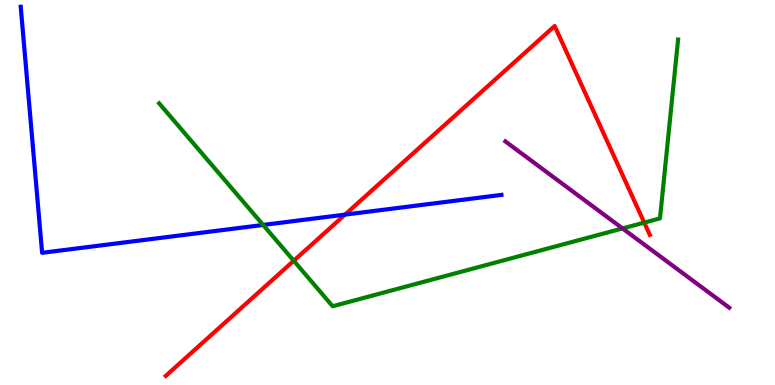[{'lines': ['blue', 'red'], 'intersections': [{'x': 4.45, 'y': 4.43}]}, {'lines': ['green', 'red'], 'intersections': [{'x': 3.79, 'y': 3.23}, {'x': 8.31, 'y': 4.22}]}, {'lines': ['purple', 'red'], 'intersections': []}, {'lines': ['blue', 'green'], 'intersections': [{'x': 3.4, 'y': 4.16}]}, {'lines': ['blue', 'purple'], 'intersections': []}, {'lines': ['green', 'purple'], 'intersections': [{'x': 8.03, 'y': 4.07}]}]